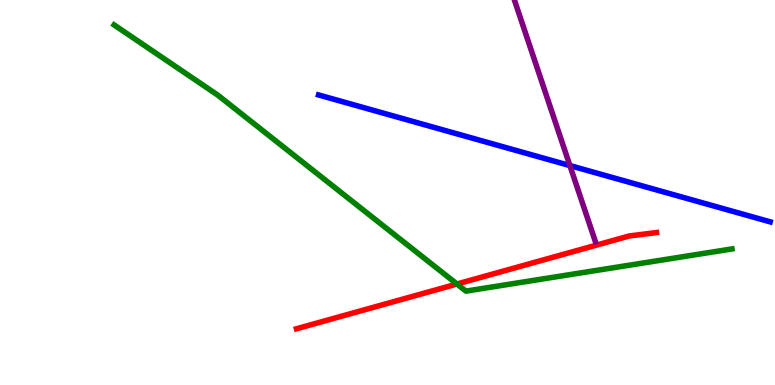[{'lines': ['blue', 'red'], 'intersections': []}, {'lines': ['green', 'red'], 'intersections': [{'x': 5.9, 'y': 2.62}]}, {'lines': ['purple', 'red'], 'intersections': []}, {'lines': ['blue', 'green'], 'intersections': []}, {'lines': ['blue', 'purple'], 'intersections': [{'x': 7.35, 'y': 5.7}]}, {'lines': ['green', 'purple'], 'intersections': []}]